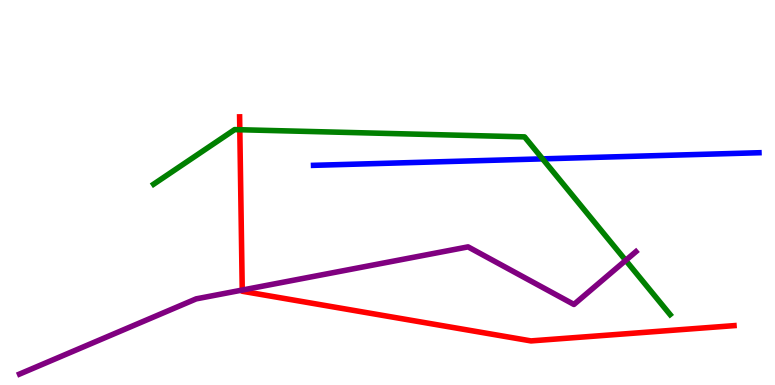[{'lines': ['blue', 'red'], 'intersections': []}, {'lines': ['green', 'red'], 'intersections': [{'x': 3.09, 'y': 6.63}]}, {'lines': ['purple', 'red'], 'intersections': [{'x': 3.13, 'y': 2.47}]}, {'lines': ['blue', 'green'], 'intersections': [{'x': 7.0, 'y': 5.87}]}, {'lines': ['blue', 'purple'], 'intersections': []}, {'lines': ['green', 'purple'], 'intersections': [{'x': 8.07, 'y': 3.24}]}]